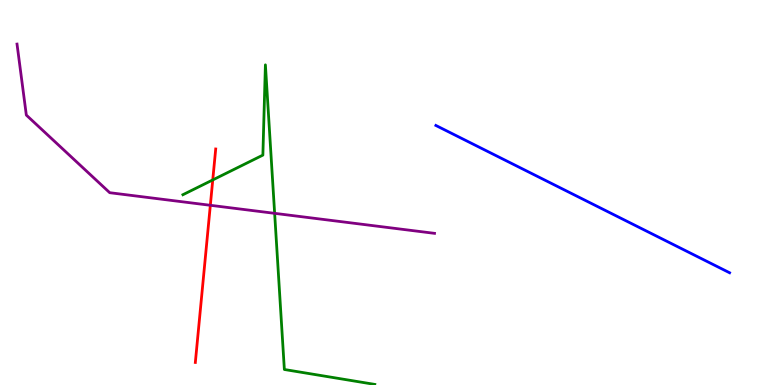[{'lines': ['blue', 'red'], 'intersections': []}, {'lines': ['green', 'red'], 'intersections': [{'x': 2.75, 'y': 5.33}]}, {'lines': ['purple', 'red'], 'intersections': [{'x': 2.71, 'y': 4.67}]}, {'lines': ['blue', 'green'], 'intersections': []}, {'lines': ['blue', 'purple'], 'intersections': []}, {'lines': ['green', 'purple'], 'intersections': [{'x': 3.54, 'y': 4.46}]}]